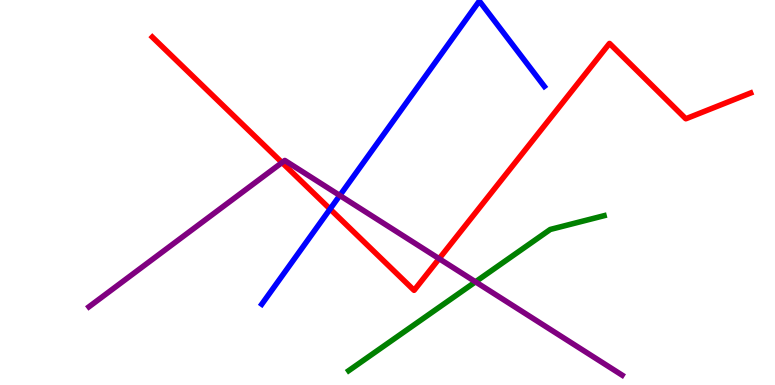[{'lines': ['blue', 'red'], 'intersections': [{'x': 4.26, 'y': 4.57}]}, {'lines': ['green', 'red'], 'intersections': []}, {'lines': ['purple', 'red'], 'intersections': [{'x': 3.64, 'y': 5.78}, {'x': 5.67, 'y': 3.28}]}, {'lines': ['blue', 'green'], 'intersections': []}, {'lines': ['blue', 'purple'], 'intersections': [{'x': 4.38, 'y': 4.92}]}, {'lines': ['green', 'purple'], 'intersections': [{'x': 6.14, 'y': 2.68}]}]